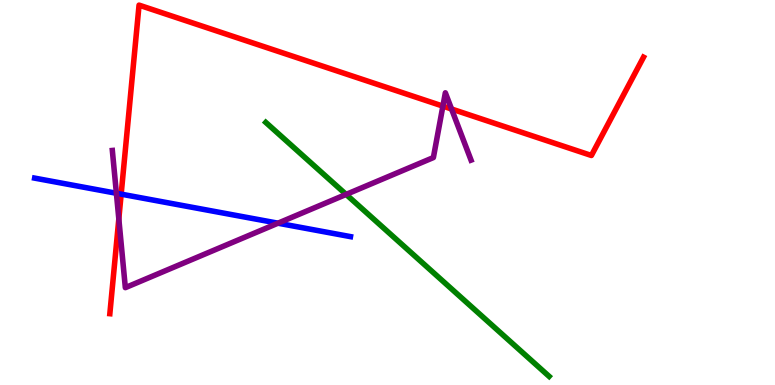[{'lines': ['blue', 'red'], 'intersections': [{'x': 1.56, 'y': 4.96}]}, {'lines': ['green', 'red'], 'intersections': []}, {'lines': ['purple', 'red'], 'intersections': [{'x': 1.53, 'y': 4.31}, {'x': 5.71, 'y': 7.24}, {'x': 5.83, 'y': 7.17}]}, {'lines': ['blue', 'green'], 'intersections': []}, {'lines': ['blue', 'purple'], 'intersections': [{'x': 1.5, 'y': 4.98}, {'x': 3.59, 'y': 4.2}]}, {'lines': ['green', 'purple'], 'intersections': [{'x': 4.47, 'y': 4.95}]}]